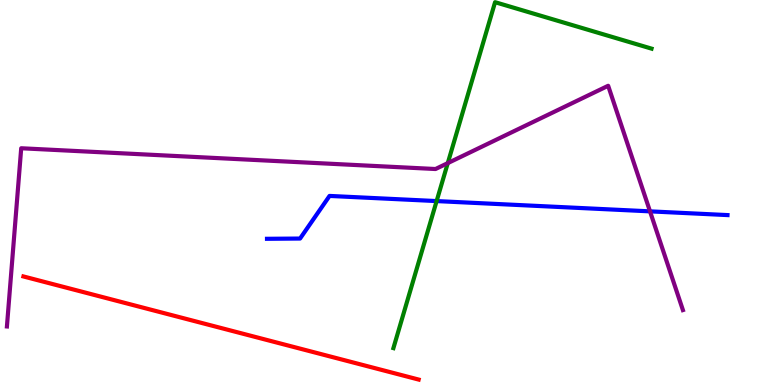[{'lines': ['blue', 'red'], 'intersections': []}, {'lines': ['green', 'red'], 'intersections': []}, {'lines': ['purple', 'red'], 'intersections': []}, {'lines': ['blue', 'green'], 'intersections': [{'x': 5.63, 'y': 4.78}]}, {'lines': ['blue', 'purple'], 'intersections': [{'x': 8.39, 'y': 4.51}]}, {'lines': ['green', 'purple'], 'intersections': [{'x': 5.78, 'y': 5.76}]}]